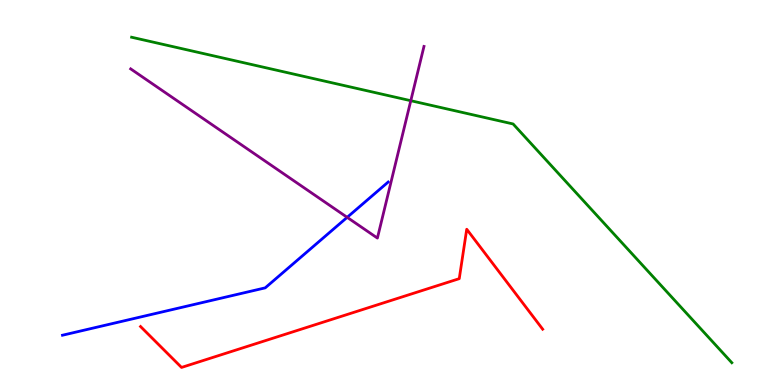[{'lines': ['blue', 'red'], 'intersections': []}, {'lines': ['green', 'red'], 'intersections': []}, {'lines': ['purple', 'red'], 'intersections': []}, {'lines': ['blue', 'green'], 'intersections': []}, {'lines': ['blue', 'purple'], 'intersections': [{'x': 4.48, 'y': 4.35}]}, {'lines': ['green', 'purple'], 'intersections': [{'x': 5.3, 'y': 7.38}]}]